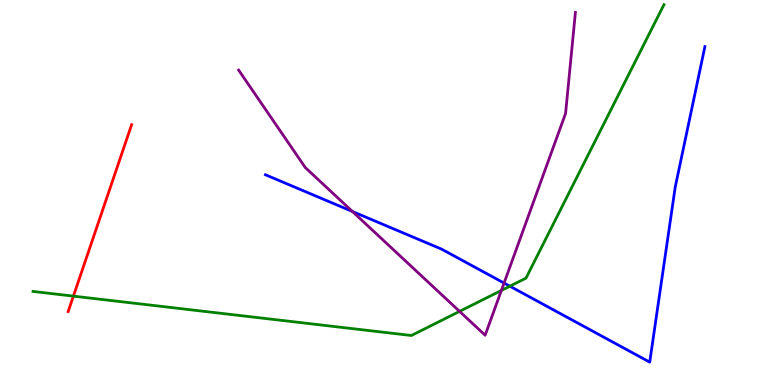[{'lines': ['blue', 'red'], 'intersections': []}, {'lines': ['green', 'red'], 'intersections': [{'x': 0.947, 'y': 2.31}]}, {'lines': ['purple', 'red'], 'intersections': []}, {'lines': ['blue', 'green'], 'intersections': [{'x': 6.58, 'y': 2.57}]}, {'lines': ['blue', 'purple'], 'intersections': [{'x': 4.55, 'y': 4.51}, {'x': 6.5, 'y': 2.65}]}, {'lines': ['green', 'purple'], 'intersections': [{'x': 5.93, 'y': 1.91}, {'x': 6.47, 'y': 2.46}]}]